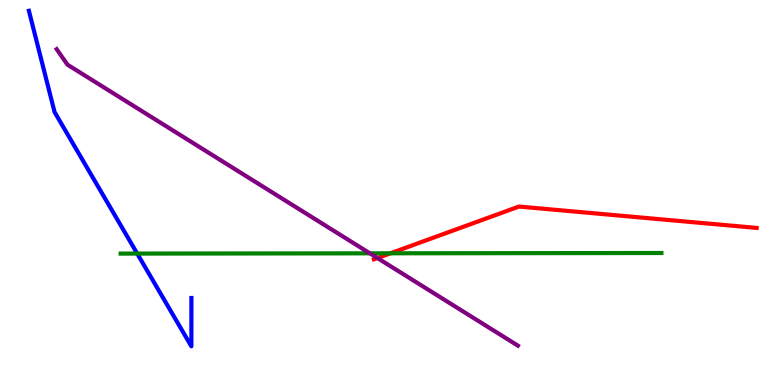[{'lines': ['blue', 'red'], 'intersections': []}, {'lines': ['green', 'red'], 'intersections': [{'x': 5.04, 'y': 3.42}]}, {'lines': ['purple', 'red'], 'intersections': [{'x': 4.87, 'y': 3.3}]}, {'lines': ['blue', 'green'], 'intersections': [{'x': 1.77, 'y': 3.41}]}, {'lines': ['blue', 'purple'], 'intersections': []}, {'lines': ['green', 'purple'], 'intersections': [{'x': 4.77, 'y': 3.42}]}]